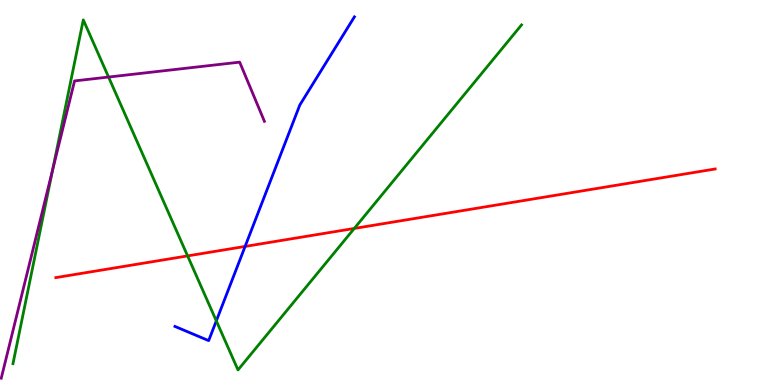[{'lines': ['blue', 'red'], 'intersections': [{'x': 3.16, 'y': 3.6}]}, {'lines': ['green', 'red'], 'intersections': [{'x': 2.42, 'y': 3.35}, {'x': 4.57, 'y': 4.07}]}, {'lines': ['purple', 'red'], 'intersections': []}, {'lines': ['blue', 'green'], 'intersections': [{'x': 2.79, 'y': 1.67}]}, {'lines': ['blue', 'purple'], 'intersections': []}, {'lines': ['green', 'purple'], 'intersections': [{'x': 0.678, 'y': 5.58}, {'x': 1.4, 'y': 8.0}]}]